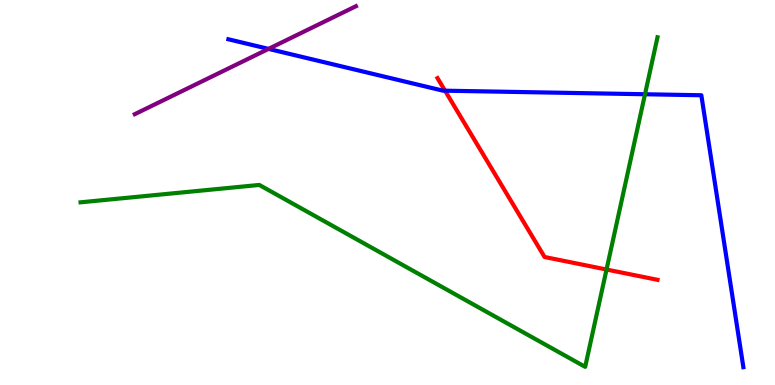[{'lines': ['blue', 'red'], 'intersections': [{'x': 5.74, 'y': 7.64}]}, {'lines': ['green', 'red'], 'intersections': [{'x': 7.83, 'y': 3.0}]}, {'lines': ['purple', 'red'], 'intersections': []}, {'lines': ['blue', 'green'], 'intersections': [{'x': 8.32, 'y': 7.55}]}, {'lines': ['blue', 'purple'], 'intersections': [{'x': 3.46, 'y': 8.73}]}, {'lines': ['green', 'purple'], 'intersections': []}]